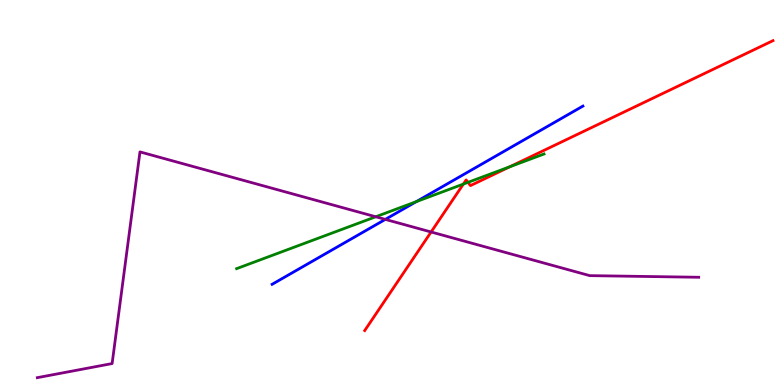[{'lines': ['blue', 'red'], 'intersections': []}, {'lines': ['green', 'red'], 'intersections': [{'x': 5.98, 'y': 5.22}, {'x': 6.04, 'y': 5.26}, {'x': 6.58, 'y': 5.67}]}, {'lines': ['purple', 'red'], 'intersections': [{'x': 5.56, 'y': 3.97}]}, {'lines': ['blue', 'green'], 'intersections': [{'x': 5.37, 'y': 4.76}]}, {'lines': ['blue', 'purple'], 'intersections': [{'x': 4.97, 'y': 4.3}]}, {'lines': ['green', 'purple'], 'intersections': [{'x': 4.85, 'y': 4.37}]}]